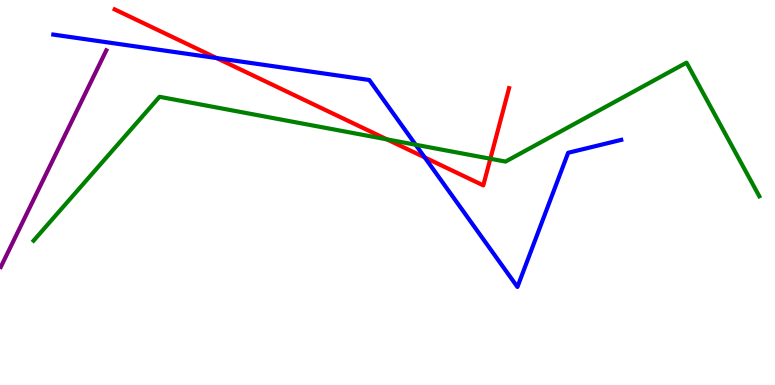[{'lines': ['blue', 'red'], 'intersections': [{'x': 2.79, 'y': 8.49}, {'x': 5.48, 'y': 5.91}]}, {'lines': ['green', 'red'], 'intersections': [{'x': 4.99, 'y': 6.38}, {'x': 6.33, 'y': 5.88}]}, {'lines': ['purple', 'red'], 'intersections': []}, {'lines': ['blue', 'green'], 'intersections': [{'x': 5.36, 'y': 6.24}]}, {'lines': ['blue', 'purple'], 'intersections': []}, {'lines': ['green', 'purple'], 'intersections': []}]